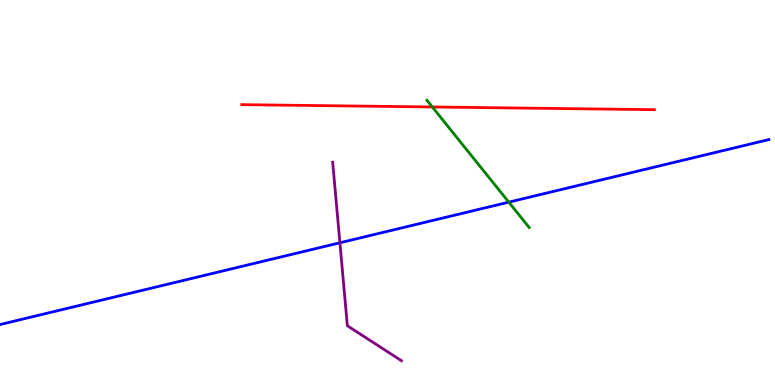[{'lines': ['blue', 'red'], 'intersections': []}, {'lines': ['green', 'red'], 'intersections': [{'x': 5.58, 'y': 7.22}]}, {'lines': ['purple', 'red'], 'intersections': []}, {'lines': ['blue', 'green'], 'intersections': [{'x': 6.57, 'y': 4.75}]}, {'lines': ['blue', 'purple'], 'intersections': [{'x': 4.39, 'y': 3.69}]}, {'lines': ['green', 'purple'], 'intersections': []}]